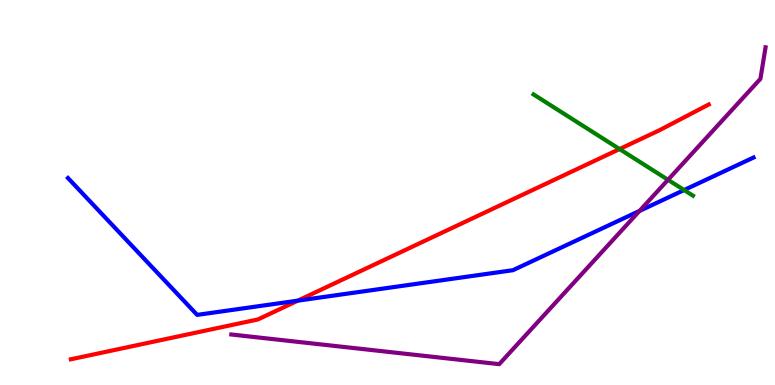[{'lines': ['blue', 'red'], 'intersections': [{'x': 3.84, 'y': 2.19}]}, {'lines': ['green', 'red'], 'intersections': [{'x': 7.99, 'y': 6.13}]}, {'lines': ['purple', 'red'], 'intersections': []}, {'lines': ['blue', 'green'], 'intersections': [{'x': 8.83, 'y': 5.06}]}, {'lines': ['blue', 'purple'], 'intersections': [{'x': 8.25, 'y': 4.52}]}, {'lines': ['green', 'purple'], 'intersections': [{'x': 8.62, 'y': 5.33}]}]